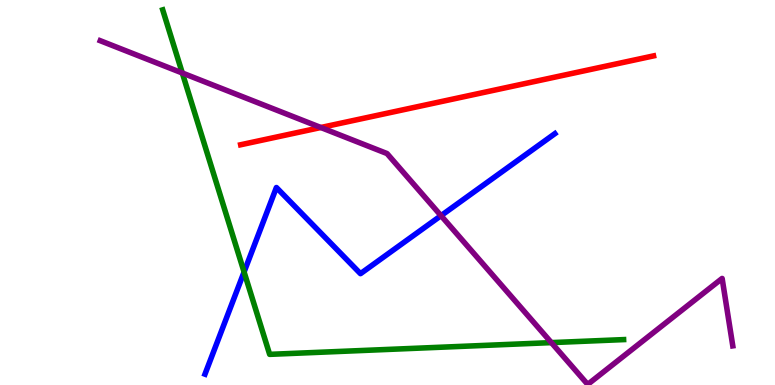[{'lines': ['blue', 'red'], 'intersections': []}, {'lines': ['green', 'red'], 'intersections': []}, {'lines': ['purple', 'red'], 'intersections': [{'x': 4.14, 'y': 6.69}]}, {'lines': ['blue', 'green'], 'intersections': [{'x': 3.15, 'y': 2.94}]}, {'lines': ['blue', 'purple'], 'intersections': [{'x': 5.69, 'y': 4.4}]}, {'lines': ['green', 'purple'], 'intersections': [{'x': 2.35, 'y': 8.1}, {'x': 7.11, 'y': 1.1}]}]